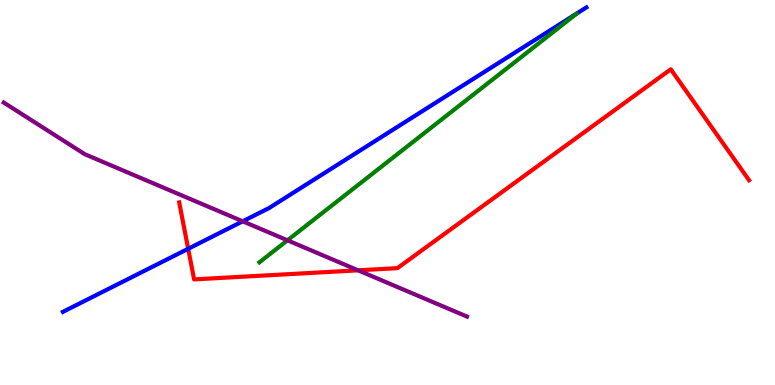[{'lines': ['blue', 'red'], 'intersections': [{'x': 2.43, 'y': 3.54}]}, {'lines': ['green', 'red'], 'intersections': []}, {'lines': ['purple', 'red'], 'intersections': [{'x': 4.62, 'y': 2.98}]}, {'lines': ['blue', 'green'], 'intersections': []}, {'lines': ['blue', 'purple'], 'intersections': [{'x': 3.13, 'y': 4.25}]}, {'lines': ['green', 'purple'], 'intersections': [{'x': 3.71, 'y': 3.76}]}]